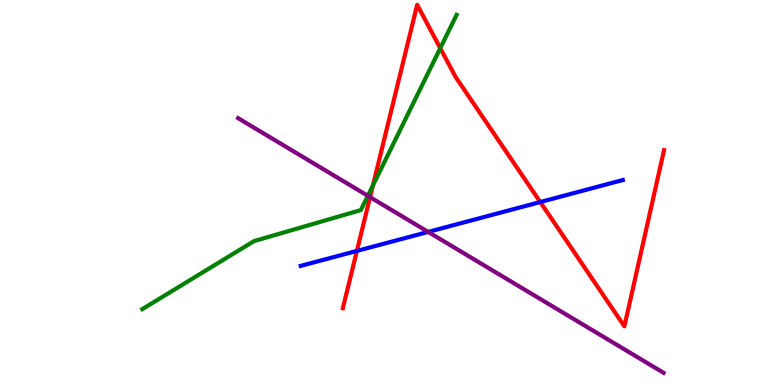[{'lines': ['blue', 'red'], 'intersections': [{'x': 4.6, 'y': 3.48}, {'x': 6.97, 'y': 4.75}]}, {'lines': ['green', 'red'], 'intersections': [{'x': 4.81, 'y': 5.18}, {'x': 5.68, 'y': 8.75}]}, {'lines': ['purple', 'red'], 'intersections': [{'x': 4.77, 'y': 4.88}]}, {'lines': ['blue', 'green'], 'intersections': []}, {'lines': ['blue', 'purple'], 'intersections': [{'x': 5.52, 'y': 3.98}]}, {'lines': ['green', 'purple'], 'intersections': [{'x': 4.75, 'y': 4.91}]}]